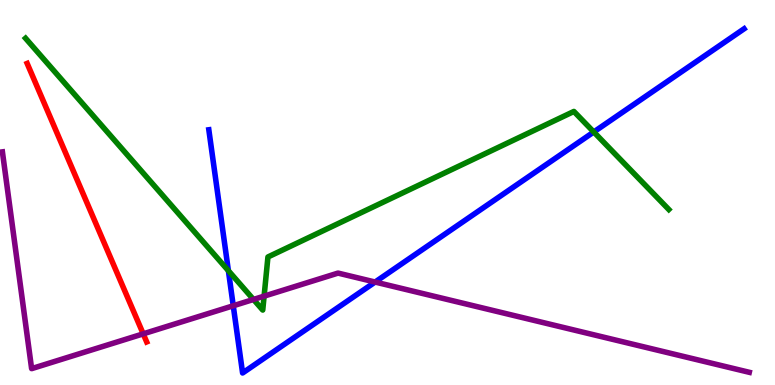[{'lines': ['blue', 'red'], 'intersections': []}, {'lines': ['green', 'red'], 'intersections': []}, {'lines': ['purple', 'red'], 'intersections': [{'x': 1.85, 'y': 1.33}]}, {'lines': ['blue', 'green'], 'intersections': [{'x': 2.95, 'y': 2.97}, {'x': 7.66, 'y': 6.57}]}, {'lines': ['blue', 'purple'], 'intersections': [{'x': 3.01, 'y': 2.06}, {'x': 4.84, 'y': 2.67}]}, {'lines': ['green', 'purple'], 'intersections': [{'x': 3.27, 'y': 2.22}, {'x': 3.41, 'y': 2.31}]}]